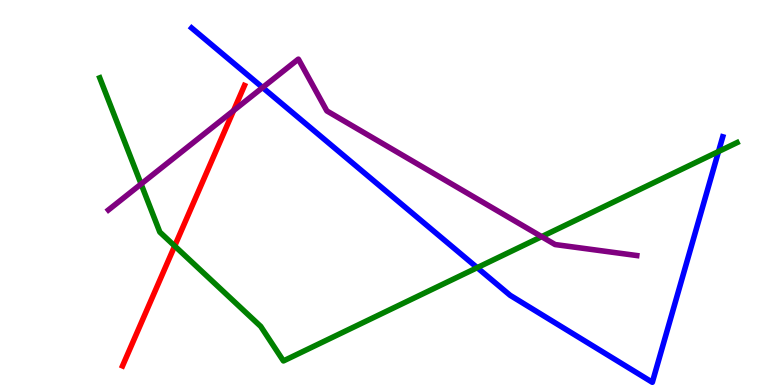[{'lines': ['blue', 'red'], 'intersections': []}, {'lines': ['green', 'red'], 'intersections': [{'x': 2.25, 'y': 3.61}]}, {'lines': ['purple', 'red'], 'intersections': [{'x': 3.01, 'y': 7.13}]}, {'lines': ['blue', 'green'], 'intersections': [{'x': 6.16, 'y': 3.05}, {'x': 9.27, 'y': 6.06}]}, {'lines': ['blue', 'purple'], 'intersections': [{'x': 3.39, 'y': 7.73}]}, {'lines': ['green', 'purple'], 'intersections': [{'x': 1.82, 'y': 5.22}, {'x': 6.99, 'y': 3.85}]}]